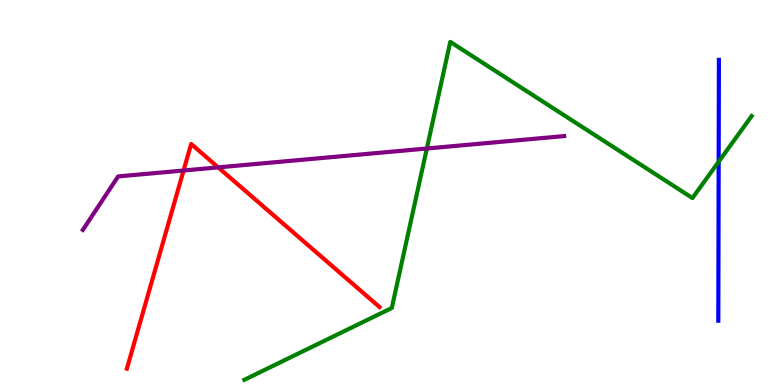[{'lines': ['blue', 'red'], 'intersections': []}, {'lines': ['green', 'red'], 'intersections': []}, {'lines': ['purple', 'red'], 'intersections': [{'x': 2.37, 'y': 5.57}, {'x': 2.82, 'y': 5.65}]}, {'lines': ['blue', 'green'], 'intersections': [{'x': 9.27, 'y': 5.8}]}, {'lines': ['blue', 'purple'], 'intersections': []}, {'lines': ['green', 'purple'], 'intersections': [{'x': 5.51, 'y': 6.14}]}]